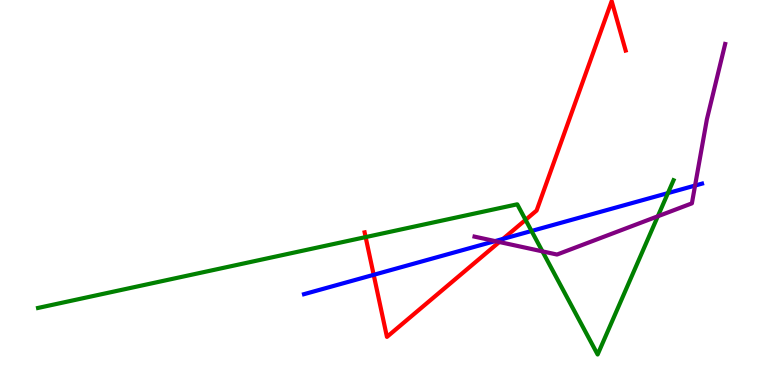[{'lines': ['blue', 'red'], 'intersections': [{'x': 4.82, 'y': 2.86}, {'x': 6.49, 'y': 3.79}]}, {'lines': ['green', 'red'], 'intersections': [{'x': 4.72, 'y': 3.84}, {'x': 6.78, 'y': 4.29}]}, {'lines': ['purple', 'red'], 'intersections': [{'x': 6.44, 'y': 3.71}]}, {'lines': ['blue', 'green'], 'intersections': [{'x': 6.86, 'y': 4.0}, {'x': 8.62, 'y': 4.98}]}, {'lines': ['blue', 'purple'], 'intersections': [{'x': 6.39, 'y': 3.74}, {'x': 8.97, 'y': 5.18}]}, {'lines': ['green', 'purple'], 'intersections': [{'x': 7.0, 'y': 3.47}, {'x': 8.49, 'y': 4.38}]}]